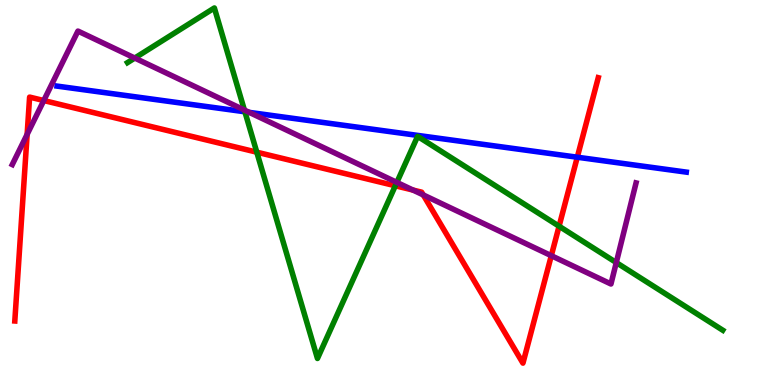[{'lines': ['blue', 'red'], 'intersections': [{'x': 7.45, 'y': 5.92}]}, {'lines': ['green', 'red'], 'intersections': [{'x': 3.31, 'y': 6.05}, {'x': 5.1, 'y': 5.17}, {'x': 7.21, 'y': 4.12}]}, {'lines': ['purple', 'red'], 'intersections': [{'x': 0.35, 'y': 6.51}, {'x': 0.565, 'y': 7.39}, {'x': 5.33, 'y': 5.06}, {'x': 5.46, 'y': 4.94}, {'x': 7.11, 'y': 3.36}]}, {'lines': ['blue', 'green'], 'intersections': [{'x': 3.16, 'y': 7.1}]}, {'lines': ['blue', 'purple'], 'intersections': [{'x': 3.22, 'y': 7.08}]}, {'lines': ['green', 'purple'], 'intersections': [{'x': 1.74, 'y': 8.49}, {'x': 3.15, 'y': 7.14}, {'x': 5.12, 'y': 5.26}, {'x': 7.95, 'y': 3.18}]}]